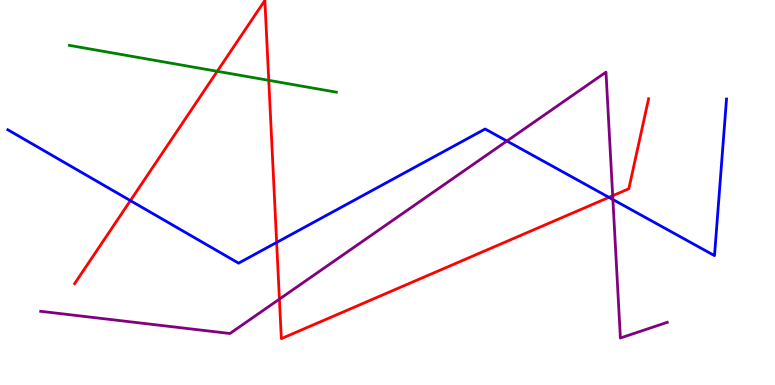[{'lines': ['blue', 'red'], 'intersections': [{'x': 1.68, 'y': 4.79}, {'x': 3.57, 'y': 3.7}, {'x': 7.86, 'y': 4.87}]}, {'lines': ['green', 'red'], 'intersections': [{'x': 2.8, 'y': 8.15}, {'x': 3.47, 'y': 7.91}]}, {'lines': ['purple', 'red'], 'intersections': [{'x': 3.61, 'y': 2.23}, {'x': 7.91, 'y': 4.92}]}, {'lines': ['blue', 'green'], 'intersections': []}, {'lines': ['blue', 'purple'], 'intersections': [{'x': 6.54, 'y': 6.34}, {'x': 7.91, 'y': 4.82}]}, {'lines': ['green', 'purple'], 'intersections': []}]